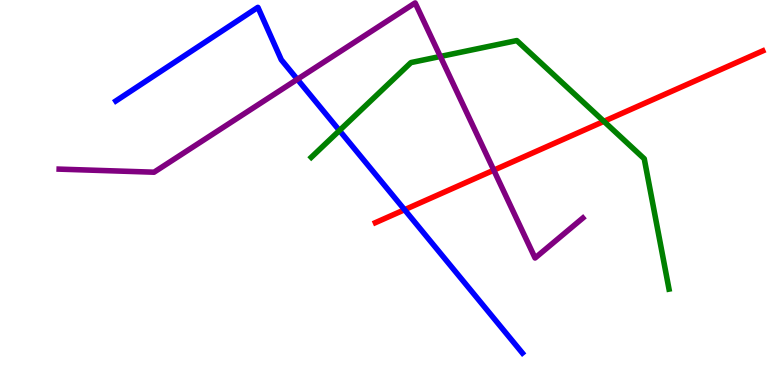[{'lines': ['blue', 'red'], 'intersections': [{'x': 5.22, 'y': 4.55}]}, {'lines': ['green', 'red'], 'intersections': [{'x': 7.79, 'y': 6.85}]}, {'lines': ['purple', 'red'], 'intersections': [{'x': 6.37, 'y': 5.58}]}, {'lines': ['blue', 'green'], 'intersections': [{'x': 4.38, 'y': 6.61}]}, {'lines': ['blue', 'purple'], 'intersections': [{'x': 3.84, 'y': 7.94}]}, {'lines': ['green', 'purple'], 'intersections': [{'x': 5.68, 'y': 8.53}]}]